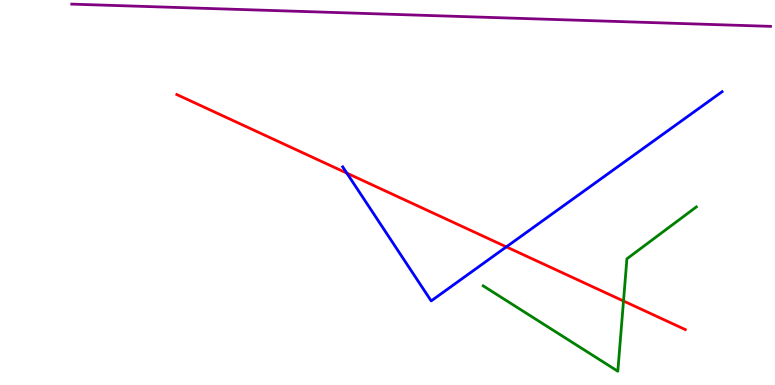[{'lines': ['blue', 'red'], 'intersections': [{'x': 4.48, 'y': 5.5}, {'x': 6.53, 'y': 3.59}]}, {'lines': ['green', 'red'], 'intersections': [{'x': 8.05, 'y': 2.18}]}, {'lines': ['purple', 'red'], 'intersections': []}, {'lines': ['blue', 'green'], 'intersections': []}, {'lines': ['blue', 'purple'], 'intersections': []}, {'lines': ['green', 'purple'], 'intersections': []}]